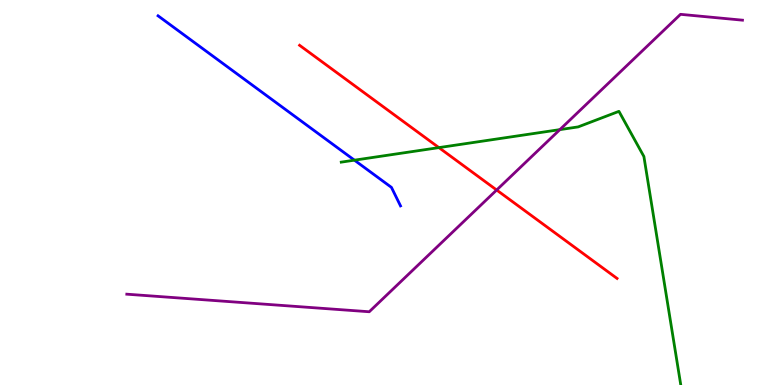[{'lines': ['blue', 'red'], 'intersections': []}, {'lines': ['green', 'red'], 'intersections': [{'x': 5.66, 'y': 6.17}]}, {'lines': ['purple', 'red'], 'intersections': [{'x': 6.41, 'y': 5.06}]}, {'lines': ['blue', 'green'], 'intersections': [{'x': 4.57, 'y': 5.84}]}, {'lines': ['blue', 'purple'], 'intersections': []}, {'lines': ['green', 'purple'], 'intersections': [{'x': 7.22, 'y': 6.63}]}]